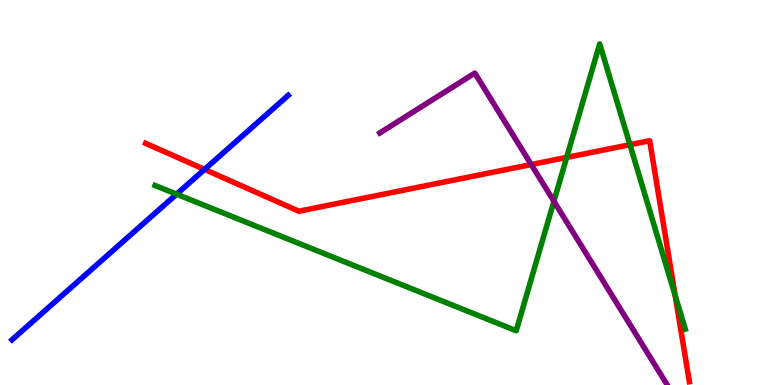[{'lines': ['blue', 'red'], 'intersections': [{'x': 2.64, 'y': 5.6}]}, {'lines': ['green', 'red'], 'intersections': [{'x': 7.31, 'y': 5.91}, {'x': 8.13, 'y': 6.24}, {'x': 8.71, 'y': 2.32}]}, {'lines': ['purple', 'red'], 'intersections': [{'x': 6.85, 'y': 5.73}]}, {'lines': ['blue', 'green'], 'intersections': [{'x': 2.28, 'y': 4.96}]}, {'lines': ['blue', 'purple'], 'intersections': []}, {'lines': ['green', 'purple'], 'intersections': [{'x': 7.15, 'y': 4.77}]}]